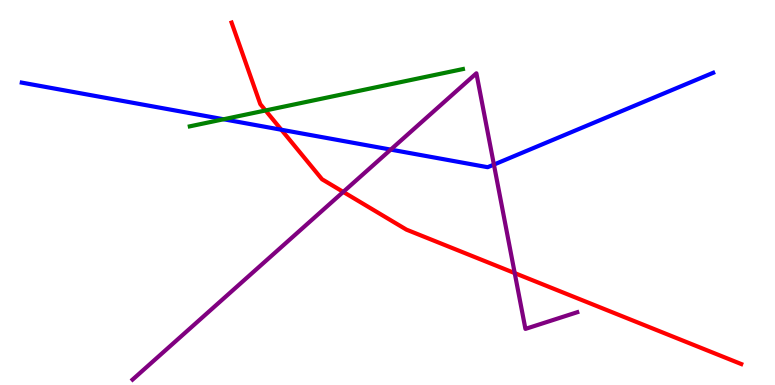[{'lines': ['blue', 'red'], 'intersections': [{'x': 3.63, 'y': 6.63}]}, {'lines': ['green', 'red'], 'intersections': [{'x': 3.43, 'y': 7.13}]}, {'lines': ['purple', 'red'], 'intersections': [{'x': 4.43, 'y': 5.02}, {'x': 6.64, 'y': 2.91}]}, {'lines': ['blue', 'green'], 'intersections': [{'x': 2.89, 'y': 6.9}]}, {'lines': ['blue', 'purple'], 'intersections': [{'x': 5.04, 'y': 6.11}, {'x': 6.37, 'y': 5.72}]}, {'lines': ['green', 'purple'], 'intersections': []}]